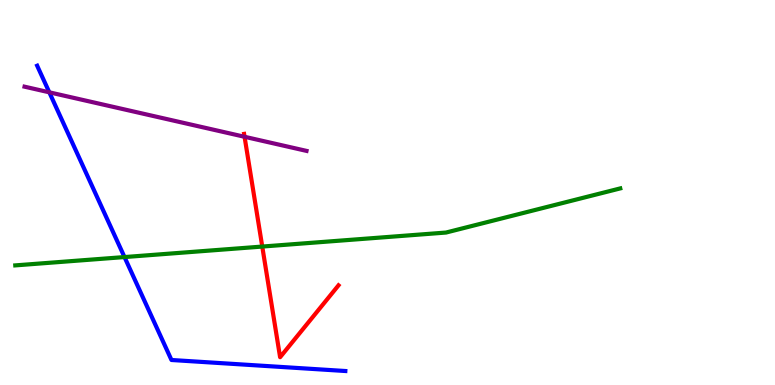[{'lines': ['blue', 'red'], 'intersections': []}, {'lines': ['green', 'red'], 'intersections': [{'x': 3.38, 'y': 3.6}]}, {'lines': ['purple', 'red'], 'intersections': [{'x': 3.16, 'y': 6.45}]}, {'lines': ['blue', 'green'], 'intersections': [{'x': 1.61, 'y': 3.32}]}, {'lines': ['blue', 'purple'], 'intersections': [{'x': 0.636, 'y': 7.6}]}, {'lines': ['green', 'purple'], 'intersections': []}]